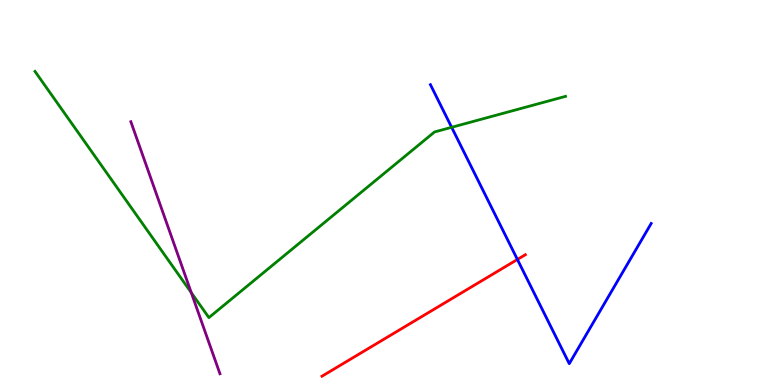[{'lines': ['blue', 'red'], 'intersections': [{'x': 6.68, 'y': 3.26}]}, {'lines': ['green', 'red'], 'intersections': []}, {'lines': ['purple', 'red'], 'intersections': []}, {'lines': ['blue', 'green'], 'intersections': [{'x': 5.83, 'y': 6.69}]}, {'lines': ['blue', 'purple'], 'intersections': []}, {'lines': ['green', 'purple'], 'intersections': [{'x': 2.47, 'y': 2.4}]}]